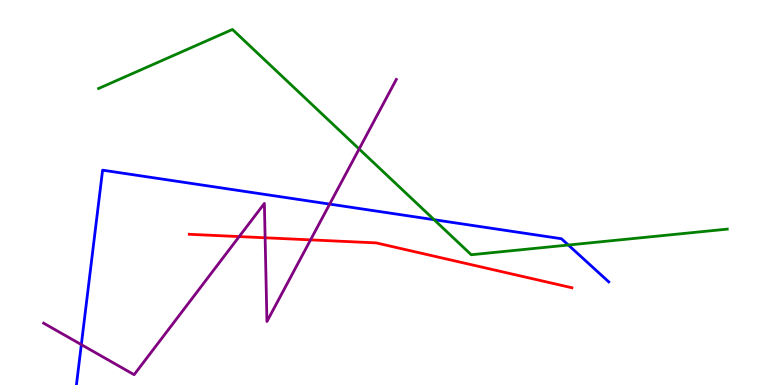[{'lines': ['blue', 'red'], 'intersections': []}, {'lines': ['green', 'red'], 'intersections': []}, {'lines': ['purple', 'red'], 'intersections': [{'x': 3.09, 'y': 3.85}, {'x': 3.42, 'y': 3.82}, {'x': 4.01, 'y': 3.77}]}, {'lines': ['blue', 'green'], 'intersections': [{'x': 5.6, 'y': 4.29}, {'x': 7.33, 'y': 3.64}]}, {'lines': ['blue', 'purple'], 'intersections': [{'x': 1.05, 'y': 1.05}, {'x': 4.25, 'y': 4.7}]}, {'lines': ['green', 'purple'], 'intersections': [{'x': 4.63, 'y': 6.13}]}]